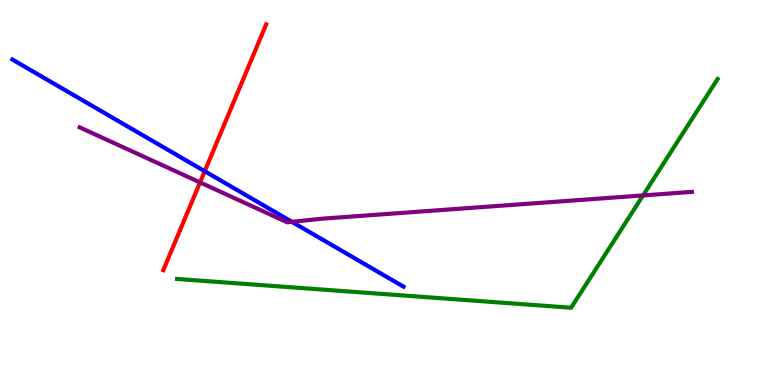[{'lines': ['blue', 'red'], 'intersections': [{'x': 2.64, 'y': 5.55}]}, {'lines': ['green', 'red'], 'intersections': []}, {'lines': ['purple', 'red'], 'intersections': [{'x': 2.58, 'y': 5.26}]}, {'lines': ['blue', 'green'], 'intersections': []}, {'lines': ['blue', 'purple'], 'intersections': [{'x': 3.77, 'y': 4.24}]}, {'lines': ['green', 'purple'], 'intersections': [{'x': 8.3, 'y': 4.92}]}]